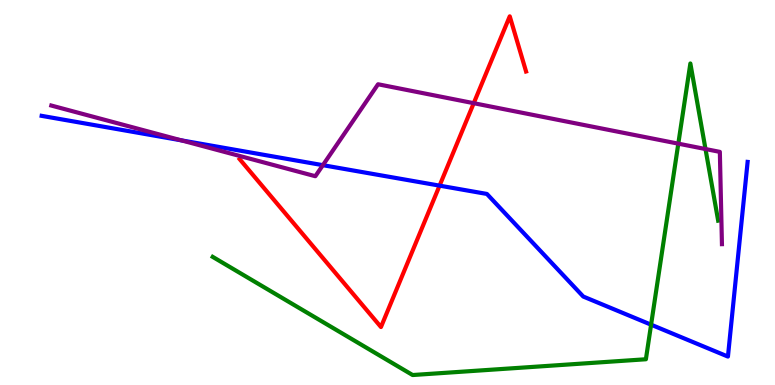[{'lines': ['blue', 'red'], 'intersections': [{'x': 5.67, 'y': 5.18}]}, {'lines': ['green', 'red'], 'intersections': []}, {'lines': ['purple', 'red'], 'intersections': [{'x': 6.11, 'y': 7.32}]}, {'lines': ['blue', 'green'], 'intersections': [{'x': 8.4, 'y': 1.57}]}, {'lines': ['blue', 'purple'], 'intersections': [{'x': 2.34, 'y': 6.35}, {'x': 4.17, 'y': 5.71}]}, {'lines': ['green', 'purple'], 'intersections': [{'x': 8.75, 'y': 6.27}, {'x': 9.1, 'y': 6.13}]}]